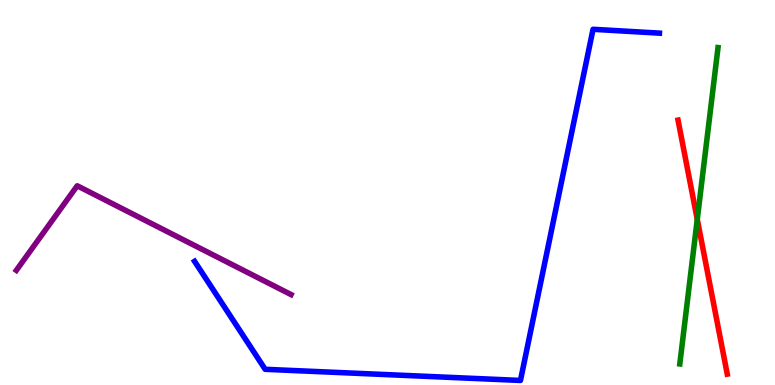[{'lines': ['blue', 'red'], 'intersections': []}, {'lines': ['green', 'red'], 'intersections': [{'x': 9.0, 'y': 4.3}]}, {'lines': ['purple', 'red'], 'intersections': []}, {'lines': ['blue', 'green'], 'intersections': []}, {'lines': ['blue', 'purple'], 'intersections': []}, {'lines': ['green', 'purple'], 'intersections': []}]